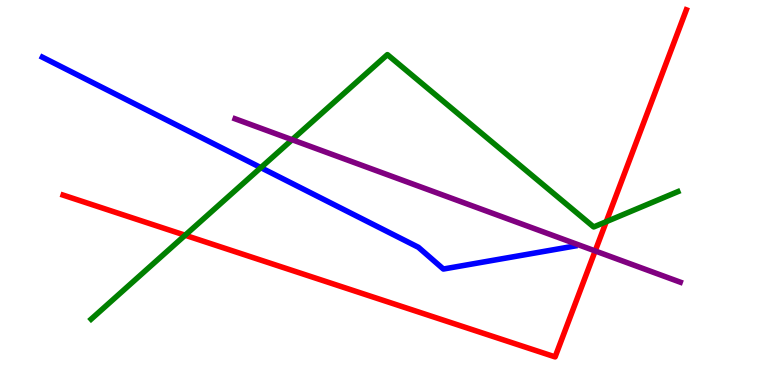[{'lines': ['blue', 'red'], 'intersections': []}, {'lines': ['green', 'red'], 'intersections': [{'x': 2.39, 'y': 3.89}, {'x': 7.82, 'y': 4.24}]}, {'lines': ['purple', 'red'], 'intersections': [{'x': 7.68, 'y': 3.48}]}, {'lines': ['blue', 'green'], 'intersections': [{'x': 3.37, 'y': 5.65}]}, {'lines': ['blue', 'purple'], 'intersections': []}, {'lines': ['green', 'purple'], 'intersections': [{'x': 3.77, 'y': 6.37}]}]